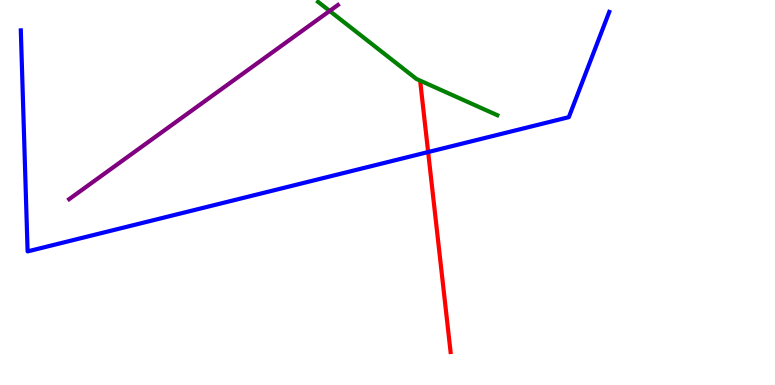[{'lines': ['blue', 'red'], 'intersections': [{'x': 5.52, 'y': 6.05}]}, {'lines': ['green', 'red'], 'intersections': []}, {'lines': ['purple', 'red'], 'intersections': []}, {'lines': ['blue', 'green'], 'intersections': []}, {'lines': ['blue', 'purple'], 'intersections': []}, {'lines': ['green', 'purple'], 'intersections': [{'x': 4.25, 'y': 9.72}]}]